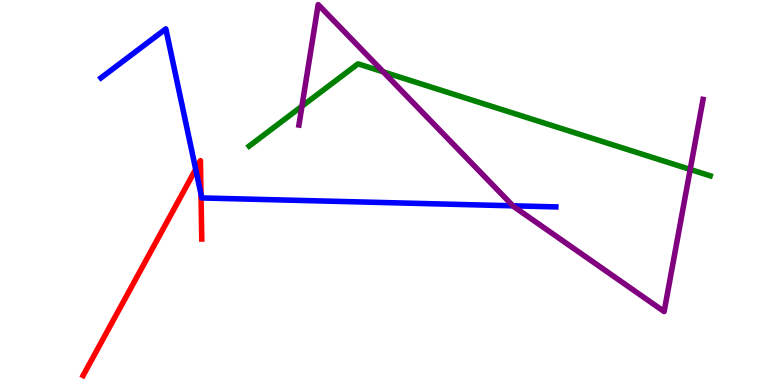[{'lines': ['blue', 'red'], 'intersections': [{'x': 2.53, 'y': 5.6}, {'x': 2.59, 'y': 4.96}]}, {'lines': ['green', 'red'], 'intersections': []}, {'lines': ['purple', 'red'], 'intersections': []}, {'lines': ['blue', 'green'], 'intersections': []}, {'lines': ['blue', 'purple'], 'intersections': [{'x': 6.62, 'y': 4.65}]}, {'lines': ['green', 'purple'], 'intersections': [{'x': 3.9, 'y': 7.24}, {'x': 4.95, 'y': 8.13}, {'x': 8.91, 'y': 5.6}]}]